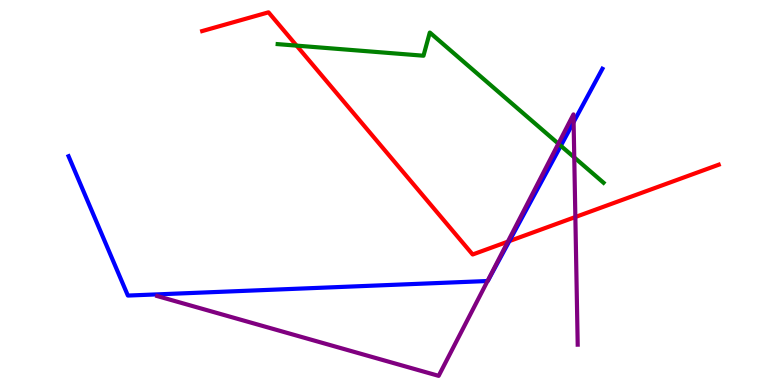[{'lines': ['blue', 'red'], 'intersections': [{'x': 6.57, 'y': 3.74}]}, {'lines': ['green', 'red'], 'intersections': [{'x': 3.83, 'y': 8.81}]}, {'lines': ['purple', 'red'], 'intersections': [{'x': 6.55, 'y': 3.72}, {'x': 7.42, 'y': 4.36}]}, {'lines': ['blue', 'green'], 'intersections': [{'x': 7.24, 'y': 6.21}]}, {'lines': ['blue', 'purple'], 'intersections': [{'x': 6.29, 'y': 2.7}, {'x': 7.4, 'y': 6.83}]}, {'lines': ['green', 'purple'], 'intersections': [{'x': 7.2, 'y': 6.27}, {'x': 7.41, 'y': 5.91}]}]